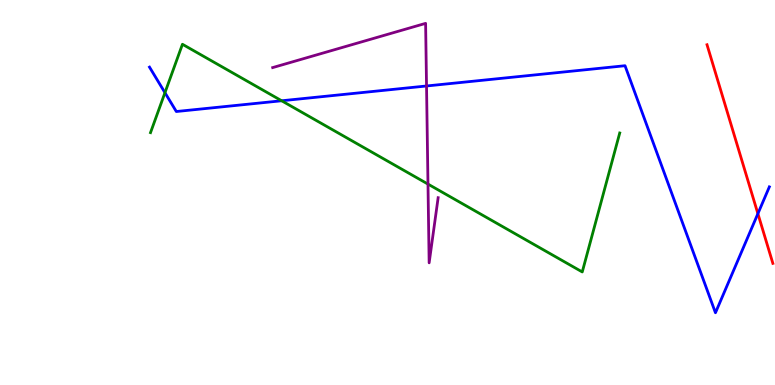[{'lines': ['blue', 'red'], 'intersections': [{'x': 9.78, 'y': 4.45}]}, {'lines': ['green', 'red'], 'intersections': []}, {'lines': ['purple', 'red'], 'intersections': []}, {'lines': ['blue', 'green'], 'intersections': [{'x': 2.13, 'y': 7.59}, {'x': 3.63, 'y': 7.38}]}, {'lines': ['blue', 'purple'], 'intersections': [{'x': 5.5, 'y': 7.77}]}, {'lines': ['green', 'purple'], 'intersections': [{'x': 5.52, 'y': 5.22}]}]